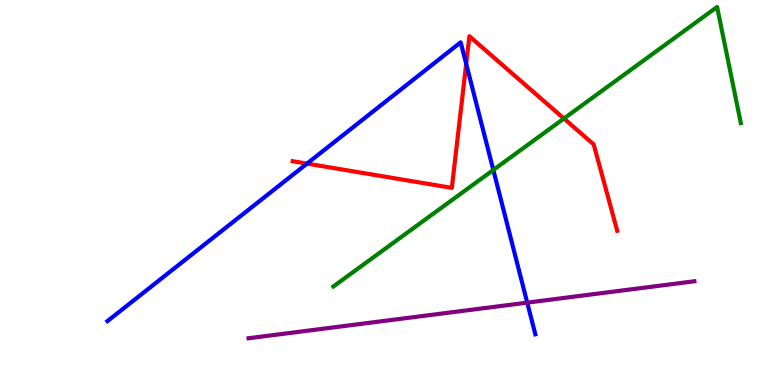[{'lines': ['blue', 'red'], 'intersections': [{'x': 3.96, 'y': 5.75}, {'x': 6.02, 'y': 8.34}]}, {'lines': ['green', 'red'], 'intersections': [{'x': 7.28, 'y': 6.92}]}, {'lines': ['purple', 'red'], 'intersections': []}, {'lines': ['blue', 'green'], 'intersections': [{'x': 6.37, 'y': 5.59}]}, {'lines': ['blue', 'purple'], 'intersections': [{'x': 6.8, 'y': 2.14}]}, {'lines': ['green', 'purple'], 'intersections': []}]